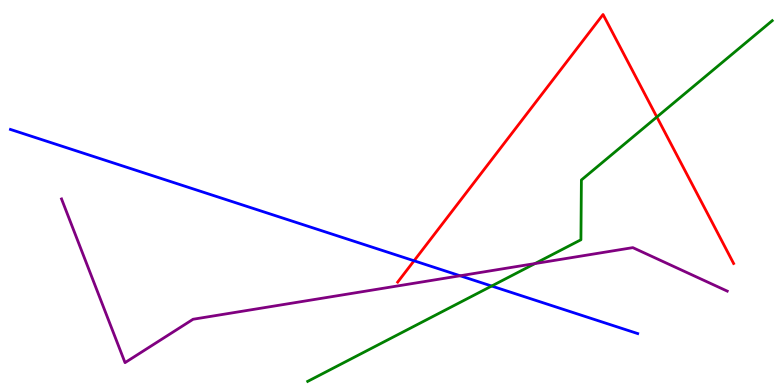[{'lines': ['blue', 'red'], 'intersections': [{'x': 5.34, 'y': 3.23}]}, {'lines': ['green', 'red'], 'intersections': [{'x': 8.48, 'y': 6.96}]}, {'lines': ['purple', 'red'], 'intersections': []}, {'lines': ['blue', 'green'], 'intersections': [{'x': 6.34, 'y': 2.57}]}, {'lines': ['blue', 'purple'], 'intersections': [{'x': 5.94, 'y': 2.84}]}, {'lines': ['green', 'purple'], 'intersections': [{'x': 6.9, 'y': 3.15}]}]